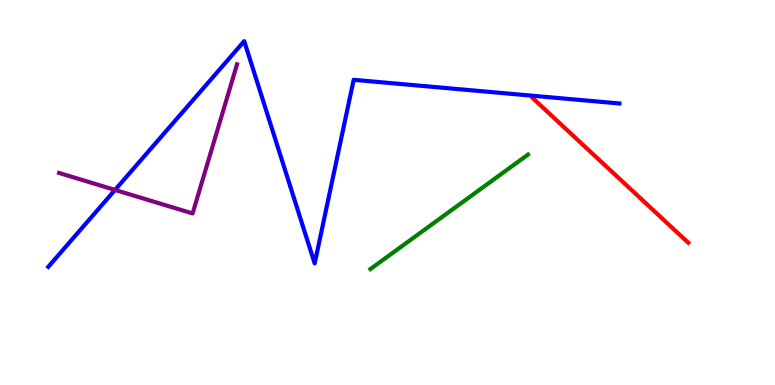[{'lines': ['blue', 'red'], 'intersections': []}, {'lines': ['green', 'red'], 'intersections': []}, {'lines': ['purple', 'red'], 'intersections': []}, {'lines': ['blue', 'green'], 'intersections': []}, {'lines': ['blue', 'purple'], 'intersections': [{'x': 1.48, 'y': 5.07}]}, {'lines': ['green', 'purple'], 'intersections': []}]